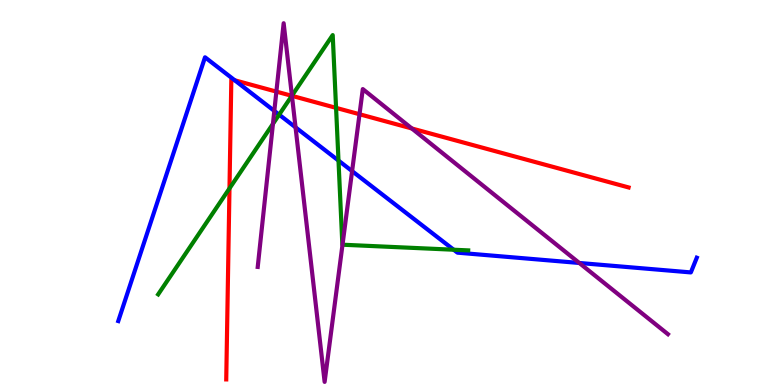[{'lines': ['blue', 'red'], 'intersections': [{'x': 3.03, 'y': 7.91}]}, {'lines': ['green', 'red'], 'intersections': [{'x': 2.96, 'y': 5.11}, {'x': 3.77, 'y': 7.51}, {'x': 4.34, 'y': 7.2}]}, {'lines': ['purple', 'red'], 'intersections': [{'x': 3.57, 'y': 7.62}, {'x': 3.77, 'y': 7.51}, {'x': 4.64, 'y': 7.03}, {'x': 5.31, 'y': 6.66}]}, {'lines': ['blue', 'green'], 'intersections': [{'x': 3.6, 'y': 7.02}, {'x': 4.37, 'y': 5.83}, {'x': 5.85, 'y': 3.51}]}, {'lines': ['blue', 'purple'], 'intersections': [{'x': 3.54, 'y': 7.12}, {'x': 3.81, 'y': 6.69}, {'x': 4.54, 'y': 5.56}, {'x': 7.47, 'y': 3.17}]}, {'lines': ['green', 'purple'], 'intersections': [{'x': 3.52, 'y': 6.78}, {'x': 3.77, 'y': 7.52}, {'x': 4.42, 'y': 3.64}]}]